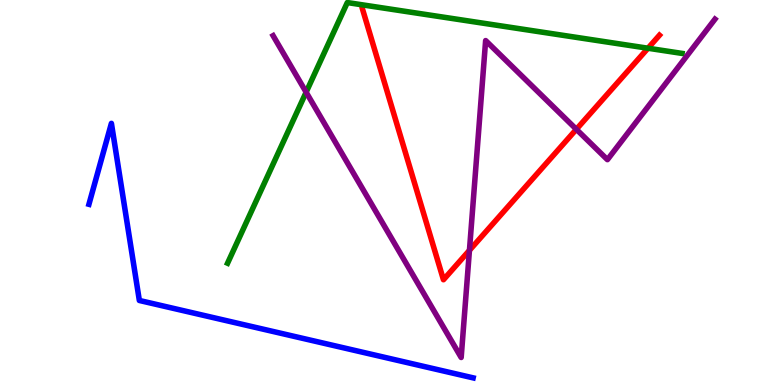[{'lines': ['blue', 'red'], 'intersections': []}, {'lines': ['green', 'red'], 'intersections': [{'x': 8.36, 'y': 8.75}]}, {'lines': ['purple', 'red'], 'intersections': [{'x': 6.06, 'y': 3.5}, {'x': 7.44, 'y': 6.64}]}, {'lines': ['blue', 'green'], 'intersections': []}, {'lines': ['blue', 'purple'], 'intersections': []}, {'lines': ['green', 'purple'], 'intersections': [{'x': 3.95, 'y': 7.6}]}]